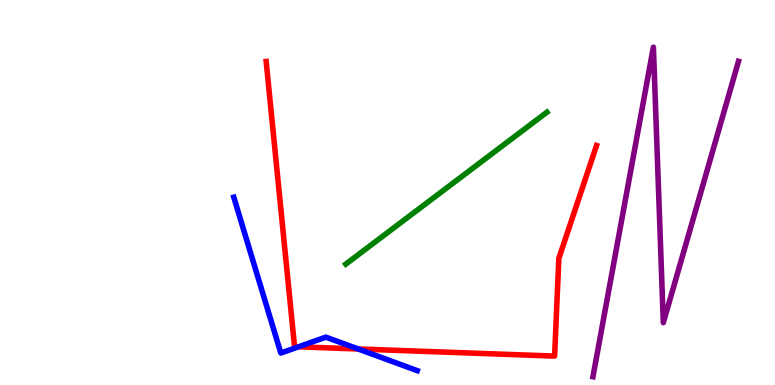[{'lines': ['blue', 'red'], 'intersections': [{'x': 3.85, 'y': 0.992}, {'x': 4.62, 'y': 0.936}]}, {'lines': ['green', 'red'], 'intersections': []}, {'lines': ['purple', 'red'], 'intersections': []}, {'lines': ['blue', 'green'], 'intersections': []}, {'lines': ['blue', 'purple'], 'intersections': []}, {'lines': ['green', 'purple'], 'intersections': []}]